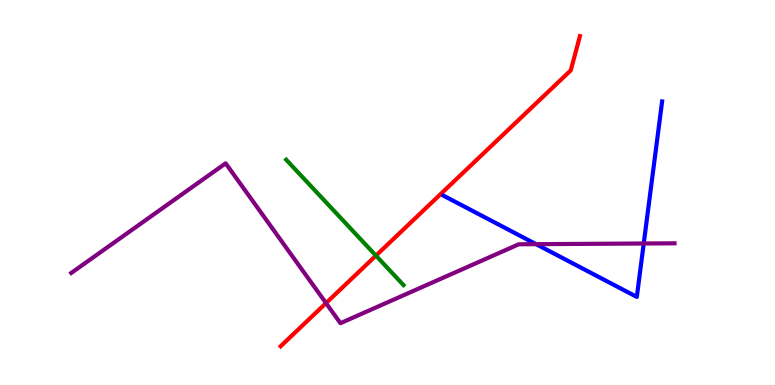[{'lines': ['blue', 'red'], 'intersections': []}, {'lines': ['green', 'red'], 'intersections': [{'x': 4.85, 'y': 3.36}]}, {'lines': ['purple', 'red'], 'intersections': [{'x': 4.21, 'y': 2.13}]}, {'lines': ['blue', 'green'], 'intersections': []}, {'lines': ['blue', 'purple'], 'intersections': [{'x': 6.92, 'y': 3.66}, {'x': 8.31, 'y': 3.68}]}, {'lines': ['green', 'purple'], 'intersections': []}]